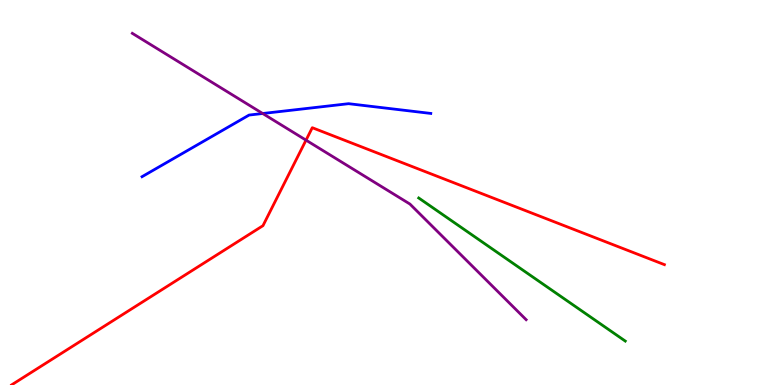[{'lines': ['blue', 'red'], 'intersections': []}, {'lines': ['green', 'red'], 'intersections': []}, {'lines': ['purple', 'red'], 'intersections': [{'x': 3.95, 'y': 6.36}]}, {'lines': ['blue', 'green'], 'intersections': []}, {'lines': ['blue', 'purple'], 'intersections': [{'x': 3.39, 'y': 7.05}]}, {'lines': ['green', 'purple'], 'intersections': []}]